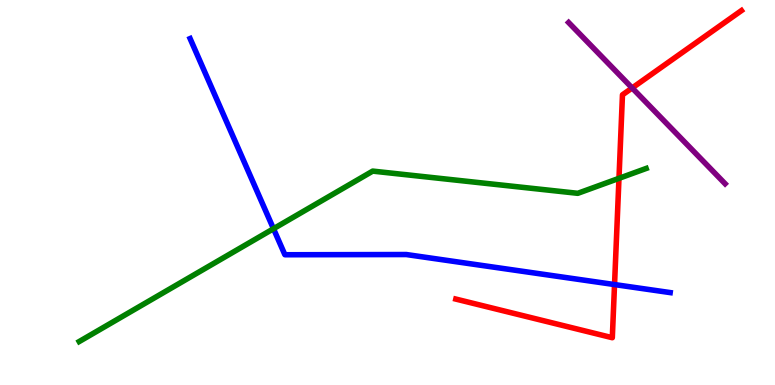[{'lines': ['blue', 'red'], 'intersections': [{'x': 7.93, 'y': 2.61}]}, {'lines': ['green', 'red'], 'intersections': [{'x': 7.99, 'y': 5.37}]}, {'lines': ['purple', 'red'], 'intersections': [{'x': 8.16, 'y': 7.72}]}, {'lines': ['blue', 'green'], 'intersections': [{'x': 3.53, 'y': 4.06}]}, {'lines': ['blue', 'purple'], 'intersections': []}, {'lines': ['green', 'purple'], 'intersections': []}]